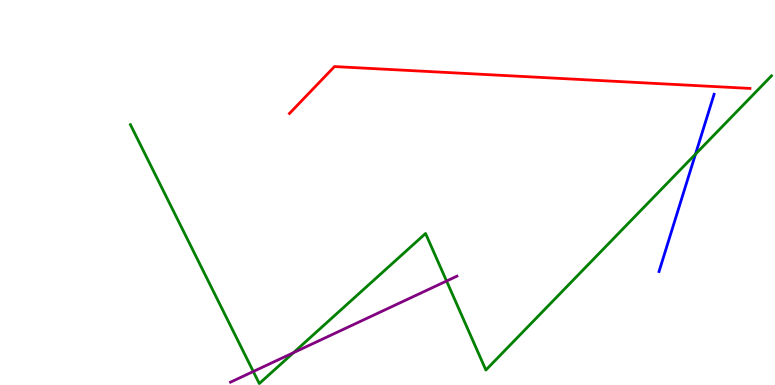[{'lines': ['blue', 'red'], 'intersections': []}, {'lines': ['green', 'red'], 'intersections': []}, {'lines': ['purple', 'red'], 'intersections': []}, {'lines': ['blue', 'green'], 'intersections': [{'x': 8.97, 'y': 6.0}]}, {'lines': ['blue', 'purple'], 'intersections': []}, {'lines': ['green', 'purple'], 'intersections': [{'x': 3.27, 'y': 0.351}, {'x': 3.79, 'y': 0.839}, {'x': 5.76, 'y': 2.7}]}]